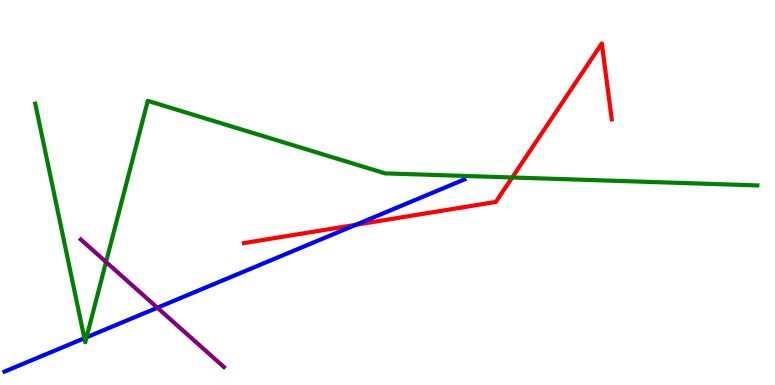[{'lines': ['blue', 'red'], 'intersections': [{'x': 4.59, 'y': 4.16}]}, {'lines': ['green', 'red'], 'intersections': [{'x': 6.61, 'y': 5.39}]}, {'lines': ['purple', 'red'], 'intersections': []}, {'lines': ['blue', 'green'], 'intersections': [{'x': 1.09, 'y': 1.22}, {'x': 1.12, 'y': 1.24}]}, {'lines': ['blue', 'purple'], 'intersections': [{'x': 2.03, 'y': 2.01}]}, {'lines': ['green', 'purple'], 'intersections': [{'x': 1.37, 'y': 3.2}]}]